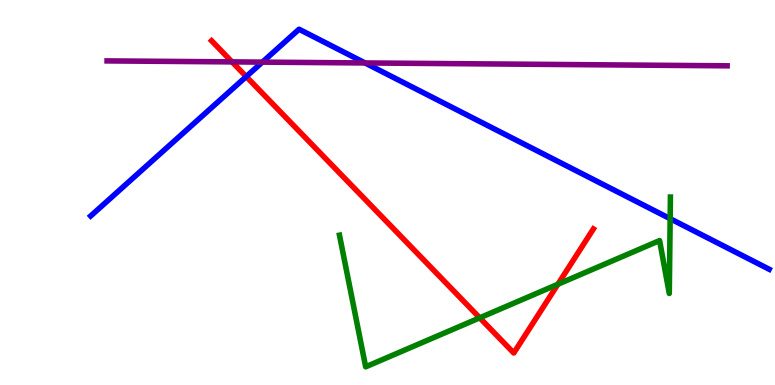[{'lines': ['blue', 'red'], 'intersections': [{'x': 3.18, 'y': 8.01}]}, {'lines': ['green', 'red'], 'intersections': [{'x': 6.19, 'y': 1.74}, {'x': 7.2, 'y': 2.62}]}, {'lines': ['purple', 'red'], 'intersections': [{'x': 2.99, 'y': 8.39}]}, {'lines': ['blue', 'green'], 'intersections': [{'x': 8.65, 'y': 4.32}]}, {'lines': ['blue', 'purple'], 'intersections': [{'x': 3.39, 'y': 8.39}, {'x': 4.71, 'y': 8.36}]}, {'lines': ['green', 'purple'], 'intersections': []}]